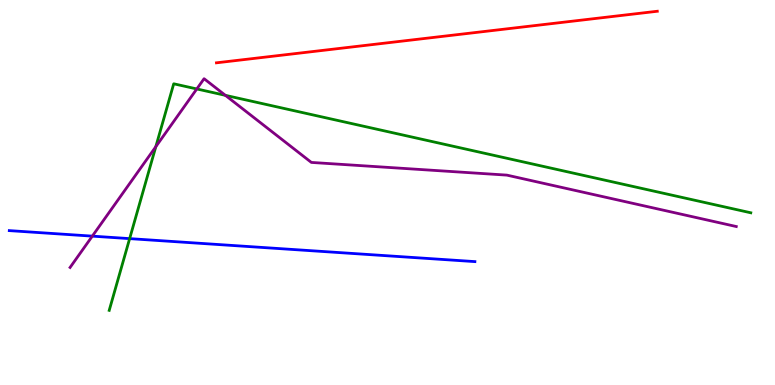[{'lines': ['blue', 'red'], 'intersections': []}, {'lines': ['green', 'red'], 'intersections': []}, {'lines': ['purple', 'red'], 'intersections': []}, {'lines': ['blue', 'green'], 'intersections': [{'x': 1.67, 'y': 3.8}]}, {'lines': ['blue', 'purple'], 'intersections': [{'x': 1.19, 'y': 3.87}]}, {'lines': ['green', 'purple'], 'intersections': [{'x': 2.01, 'y': 6.19}, {'x': 2.54, 'y': 7.69}, {'x': 2.91, 'y': 7.52}]}]